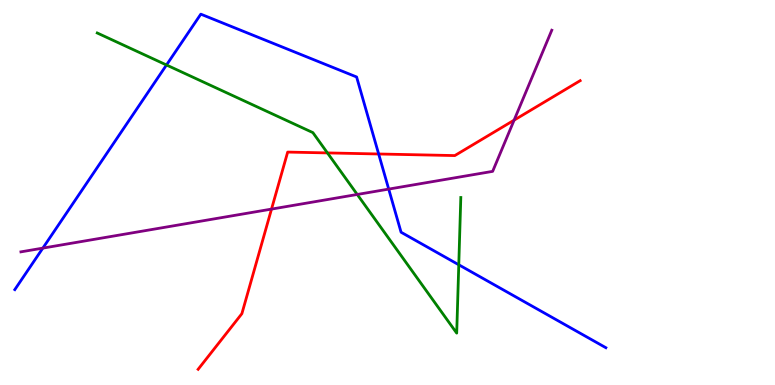[{'lines': ['blue', 'red'], 'intersections': [{'x': 4.89, 'y': 6.0}]}, {'lines': ['green', 'red'], 'intersections': [{'x': 4.22, 'y': 6.03}]}, {'lines': ['purple', 'red'], 'intersections': [{'x': 3.5, 'y': 4.57}, {'x': 6.63, 'y': 6.88}]}, {'lines': ['blue', 'green'], 'intersections': [{'x': 2.15, 'y': 8.31}, {'x': 5.92, 'y': 3.12}]}, {'lines': ['blue', 'purple'], 'intersections': [{'x': 0.553, 'y': 3.56}, {'x': 5.02, 'y': 5.09}]}, {'lines': ['green', 'purple'], 'intersections': [{'x': 4.61, 'y': 4.95}]}]